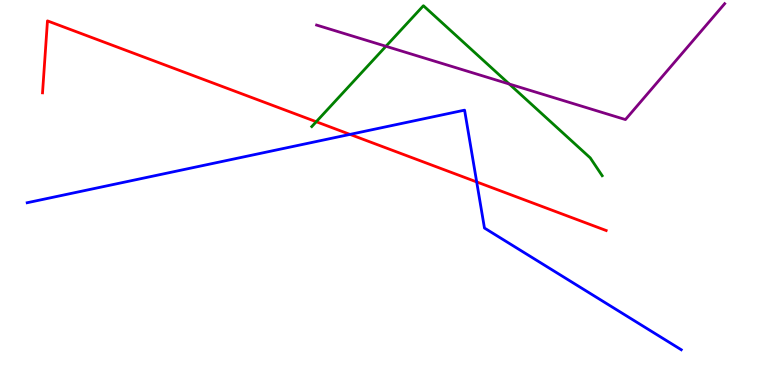[{'lines': ['blue', 'red'], 'intersections': [{'x': 4.52, 'y': 6.51}, {'x': 6.15, 'y': 5.27}]}, {'lines': ['green', 'red'], 'intersections': [{'x': 4.08, 'y': 6.84}]}, {'lines': ['purple', 'red'], 'intersections': []}, {'lines': ['blue', 'green'], 'intersections': []}, {'lines': ['blue', 'purple'], 'intersections': []}, {'lines': ['green', 'purple'], 'intersections': [{'x': 4.98, 'y': 8.8}, {'x': 6.57, 'y': 7.82}]}]